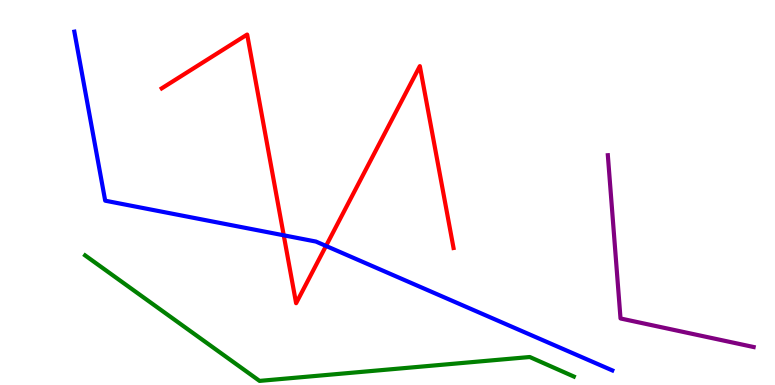[{'lines': ['blue', 'red'], 'intersections': [{'x': 3.66, 'y': 3.89}, {'x': 4.21, 'y': 3.61}]}, {'lines': ['green', 'red'], 'intersections': []}, {'lines': ['purple', 'red'], 'intersections': []}, {'lines': ['blue', 'green'], 'intersections': []}, {'lines': ['blue', 'purple'], 'intersections': []}, {'lines': ['green', 'purple'], 'intersections': []}]